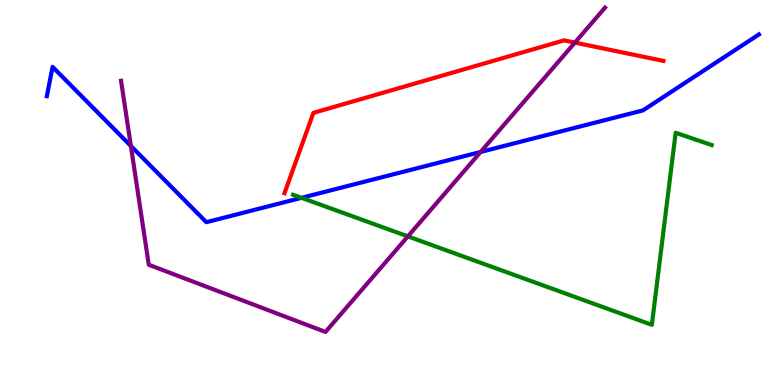[{'lines': ['blue', 'red'], 'intersections': []}, {'lines': ['green', 'red'], 'intersections': []}, {'lines': ['purple', 'red'], 'intersections': [{'x': 7.42, 'y': 8.89}]}, {'lines': ['blue', 'green'], 'intersections': [{'x': 3.89, 'y': 4.86}]}, {'lines': ['blue', 'purple'], 'intersections': [{'x': 1.69, 'y': 6.21}, {'x': 6.2, 'y': 6.05}]}, {'lines': ['green', 'purple'], 'intersections': [{'x': 5.26, 'y': 3.86}]}]